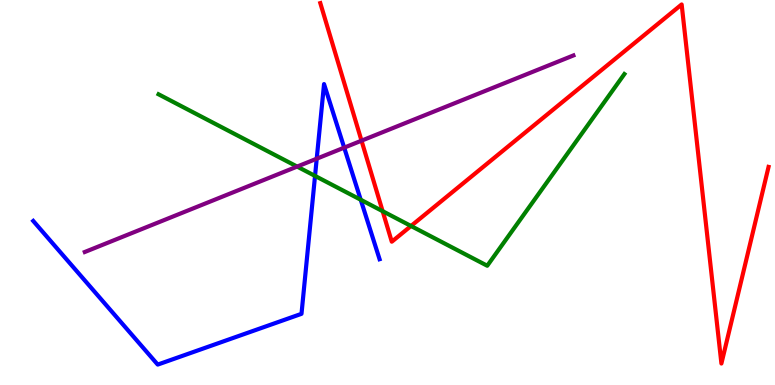[{'lines': ['blue', 'red'], 'intersections': []}, {'lines': ['green', 'red'], 'intersections': [{'x': 4.94, 'y': 4.51}, {'x': 5.3, 'y': 4.13}]}, {'lines': ['purple', 'red'], 'intersections': [{'x': 4.66, 'y': 6.35}]}, {'lines': ['blue', 'green'], 'intersections': [{'x': 4.06, 'y': 5.43}, {'x': 4.65, 'y': 4.81}]}, {'lines': ['blue', 'purple'], 'intersections': [{'x': 4.09, 'y': 5.88}, {'x': 4.44, 'y': 6.17}]}, {'lines': ['green', 'purple'], 'intersections': [{'x': 3.83, 'y': 5.67}]}]